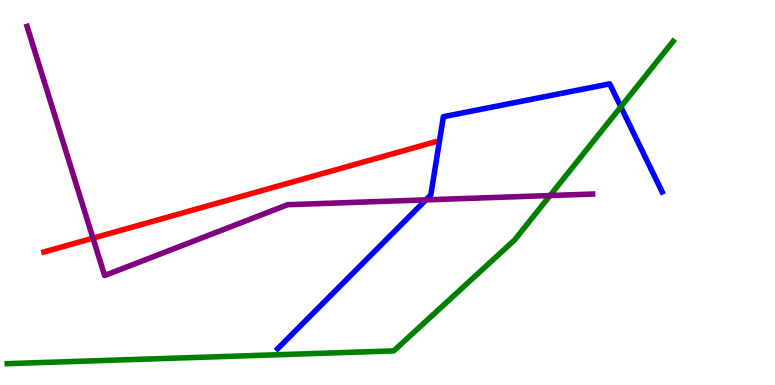[{'lines': ['blue', 'red'], 'intersections': []}, {'lines': ['green', 'red'], 'intersections': []}, {'lines': ['purple', 'red'], 'intersections': [{'x': 1.2, 'y': 3.81}]}, {'lines': ['blue', 'green'], 'intersections': [{'x': 8.01, 'y': 7.22}]}, {'lines': ['blue', 'purple'], 'intersections': [{'x': 5.5, 'y': 4.81}]}, {'lines': ['green', 'purple'], 'intersections': [{'x': 7.1, 'y': 4.92}]}]